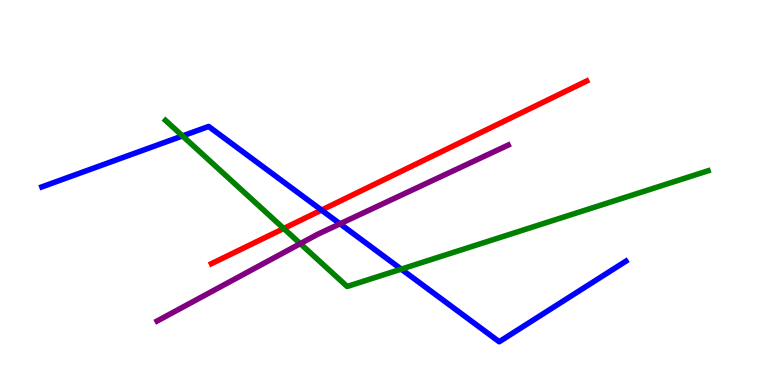[{'lines': ['blue', 'red'], 'intersections': [{'x': 4.15, 'y': 4.54}]}, {'lines': ['green', 'red'], 'intersections': [{'x': 3.66, 'y': 4.07}]}, {'lines': ['purple', 'red'], 'intersections': []}, {'lines': ['blue', 'green'], 'intersections': [{'x': 2.35, 'y': 6.47}, {'x': 5.18, 'y': 3.01}]}, {'lines': ['blue', 'purple'], 'intersections': [{'x': 4.39, 'y': 4.19}]}, {'lines': ['green', 'purple'], 'intersections': [{'x': 3.87, 'y': 3.67}]}]